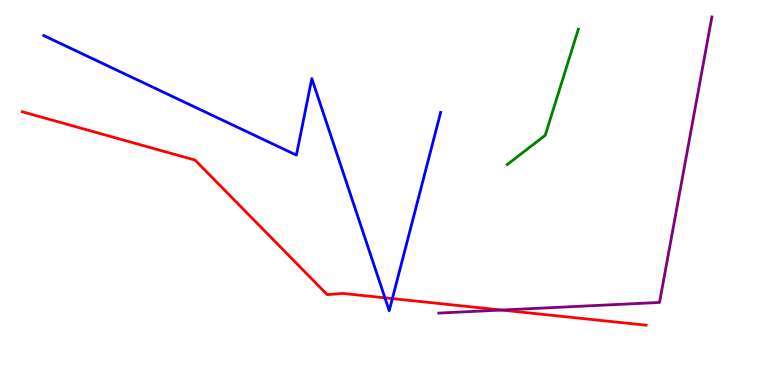[{'lines': ['blue', 'red'], 'intersections': [{'x': 4.97, 'y': 2.26}, {'x': 5.06, 'y': 2.24}]}, {'lines': ['green', 'red'], 'intersections': []}, {'lines': ['purple', 'red'], 'intersections': [{'x': 6.47, 'y': 1.95}]}, {'lines': ['blue', 'green'], 'intersections': []}, {'lines': ['blue', 'purple'], 'intersections': []}, {'lines': ['green', 'purple'], 'intersections': []}]